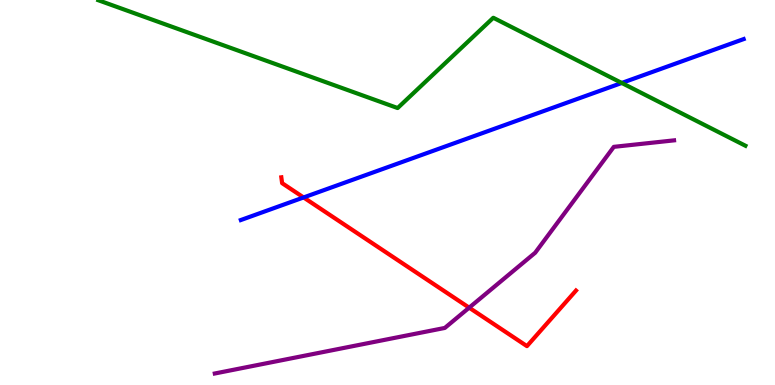[{'lines': ['blue', 'red'], 'intersections': [{'x': 3.92, 'y': 4.87}]}, {'lines': ['green', 'red'], 'intersections': []}, {'lines': ['purple', 'red'], 'intersections': [{'x': 6.05, 'y': 2.01}]}, {'lines': ['blue', 'green'], 'intersections': [{'x': 8.02, 'y': 7.85}]}, {'lines': ['blue', 'purple'], 'intersections': []}, {'lines': ['green', 'purple'], 'intersections': []}]